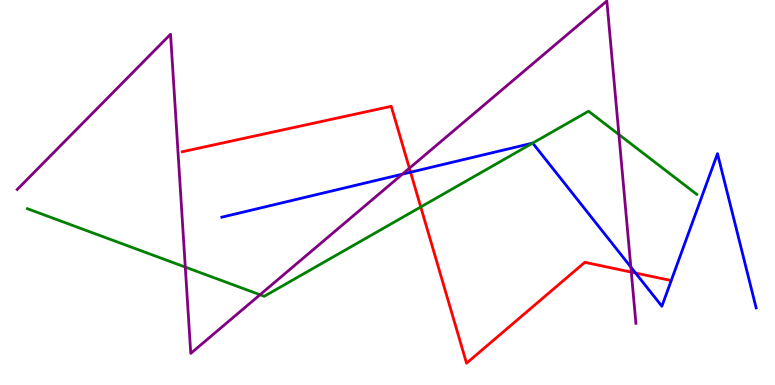[{'lines': ['blue', 'red'], 'intersections': [{'x': 5.3, 'y': 5.53}, {'x': 8.2, 'y': 2.91}]}, {'lines': ['green', 'red'], 'intersections': [{'x': 5.43, 'y': 4.62}]}, {'lines': ['purple', 'red'], 'intersections': [{'x': 5.28, 'y': 5.63}, {'x': 8.15, 'y': 2.93}]}, {'lines': ['blue', 'green'], 'intersections': [{'x': 6.87, 'y': 6.28}]}, {'lines': ['blue', 'purple'], 'intersections': [{'x': 5.19, 'y': 5.48}, {'x': 8.14, 'y': 3.06}]}, {'lines': ['green', 'purple'], 'intersections': [{'x': 2.39, 'y': 3.06}, {'x': 3.36, 'y': 2.34}, {'x': 7.99, 'y': 6.51}]}]